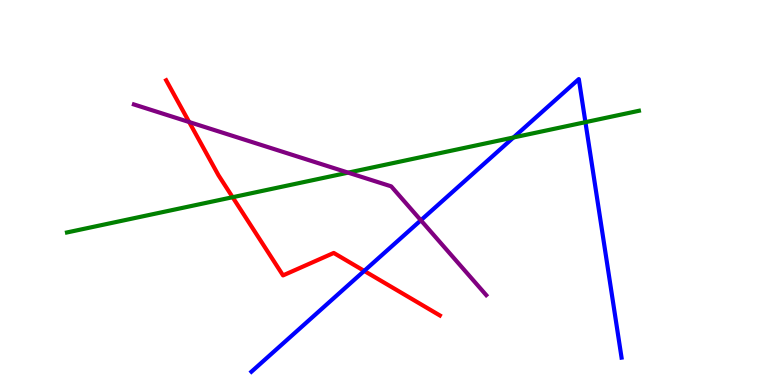[{'lines': ['blue', 'red'], 'intersections': [{'x': 4.7, 'y': 2.96}]}, {'lines': ['green', 'red'], 'intersections': [{'x': 3.0, 'y': 4.88}]}, {'lines': ['purple', 'red'], 'intersections': [{'x': 2.44, 'y': 6.83}]}, {'lines': ['blue', 'green'], 'intersections': [{'x': 6.63, 'y': 6.43}, {'x': 7.55, 'y': 6.83}]}, {'lines': ['blue', 'purple'], 'intersections': [{'x': 5.43, 'y': 4.28}]}, {'lines': ['green', 'purple'], 'intersections': [{'x': 4.49, 'y': 5.52}]}]